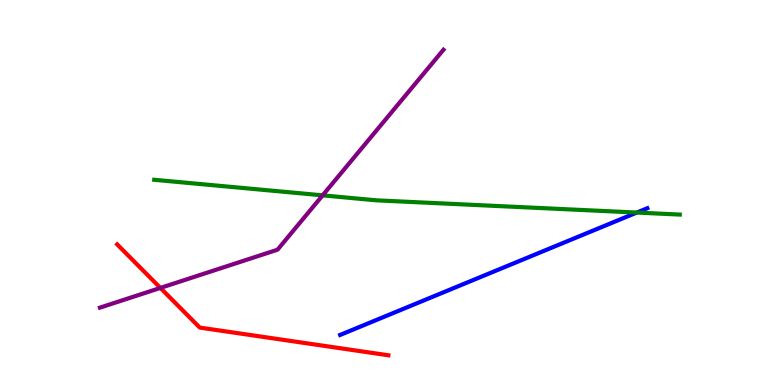[{'lines': ['blue', 'red'], 'intersections': []}, {'lines': ['green', 'red'], 'intersections': []}, {'lines': ['purple', 'red'], 'intersections': [{'x': 2.07, 'y': 2.52}]}, {'lines': ['blue', 'green'], 'intersections': [{'x': 8.22, 'y': 4.48}]}, {'lines': ['blue', 'purple'], 'intersections': []}, {'lines': ['green', 'purple'], 'intersections': [{'x': 4.16, 'y': 4.93}]}]